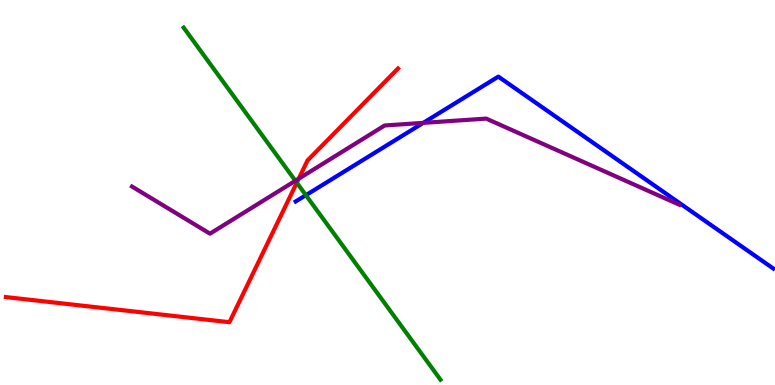[{'lines': ['blue', 'red'], 'intersections': []}, {'lines': ['green', 'red'], 'intersections': [{'x': 3.83, 'y': 5.25}]}, {'lines': ['purple', 'red'], 'intersections': [{'x': 3.85, 'y': 5.36}]}, {'lines': ['blue', 'green'], 'intersections': [{'x': 3.95, 'y': 4.93}]}, {'lines': ['blue', 'purple'], 'intersections': [{'x': 5.46, 'y': 6.81}]}, {'lines': ['green', 'purple'], 'intersections': [{'x': 3.81, 'y': 5.3}]}]